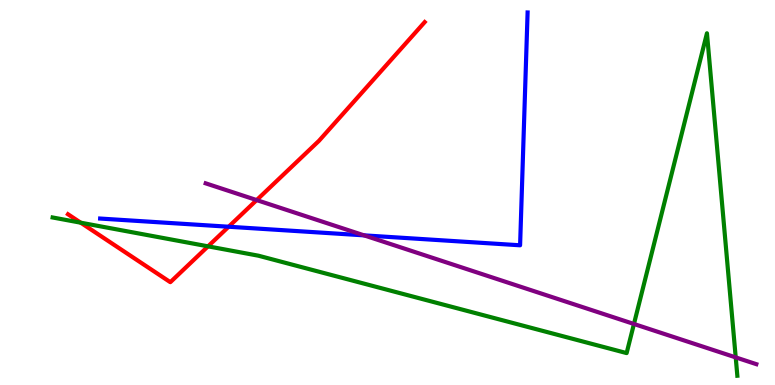[{'lines': ['blue', 'red'], 'intersections': [{'x': 2.95, 'y': 4.11}]}, {'lines': ['green', 'red'], 'intersections': [{'x': 1.04, 'y': 4.22}, {'x': 2.68, 'y': 3.6}]}, {'lines': ['purple', 'red'], 'intersections': [{'x': 3.31, 'y': 4.8}]}, {'lines': ['blue', 'green'], 'intersections': []}, {'lines': ['blue', 'purple'], 'intersections': [{'x': 4.7, 'y': 3.89}]}, {'lines': ['green', 'purple'], 'intersections': [{'x': 8.18, 'y': 1.59}, {'x': 9.49, 'y': 0.717}]}]